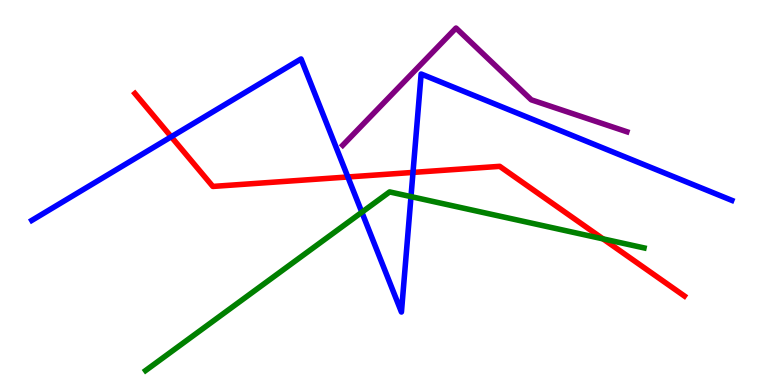[{'lines': ['blue', 'red'], 'intersections': [{'x': 2.21, 'y': 6.45}, {'x': 4.49, 'y': 5.4}, {'x': 5.33, 'y': 5.52}]}, {'lines': ['green', 'red'], 'intersections': [{'x': 7.78, 'y': 3.8}]}, {'lines': ['purple', 'red'], 'intersections': []}, {'lines': ['blue', 'green'], 'intersections': [{'x': 4.67, 'y': 4.49}, {'x': 5.3, 'y': 4.89}]}, {'lines': ['blue', 'purple'], 'intersections': []}, {'lines': ['green', 'purple'], 'intersections': []}]